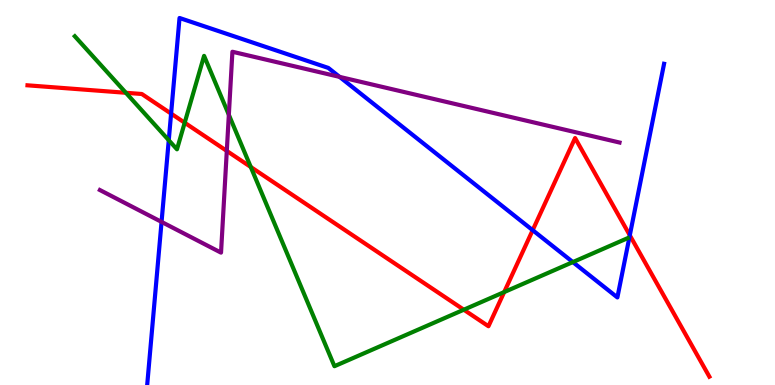[{'lines': ['blue', 'red'], 'intersections': [{'x': 2.21, 'y': 7.05}, {'x': 6.87, 'y': 4.02}, {'x': 8.13, 'y': 3.89}]}, {'lines': ['green', 'red'], 'intersections': [{'x': 1.62, 'y': 7.59}, {'x': 2.38, 'y': 6.81}, {'x': 3.24, 'y': 5.66}, {'x': 5.98, 'y': 1.96}, {'x': 6.51, 'y': 2.41}]}, {'lines': ['purple', 'red'], 'intersections': [{'x': 2.93, 'y': 6.08}]}, {'lines': ['blue', 'green'], 'intersections': [{'x': 2.18, 'y': 6.36}, {'x': 7.39, 'y': 3.19}]}, {'lines': ['blue', 'purple'], 'intersections': [{'x': 2.08, 'y': 4.24}, {'x': 4.38, 'y': 8.0}]}, {'lines': ['green', 'purple'], 'intersections': [{'x': 2.95, 'y': 7.02}]}]